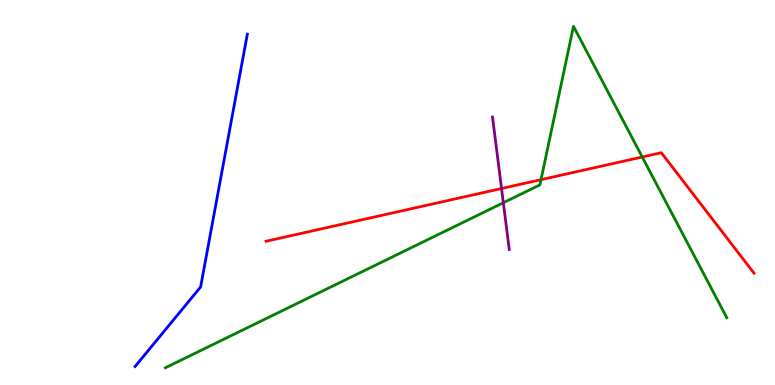[{'lines': ['blue', 'red'], 'intersections': []}, {'lines': ['green', 'red'], 'intersections': [{'x': 6.98, 'y': 5.33}, {'x': 8.29, 'y': 5.92}]}, {'lines': ['purple', 'red'], 'intersections': [{'x': 6.47, 'y': 5.1}]}, {'lines': ['blue', 'green'], 'intersections': []}, {'lines': ['blue', 'purple'], 'intersections': []}, {'lines': ['green', 'purple'], 'intersections': [{'x': 6.49, 'y': 4.73}]}]